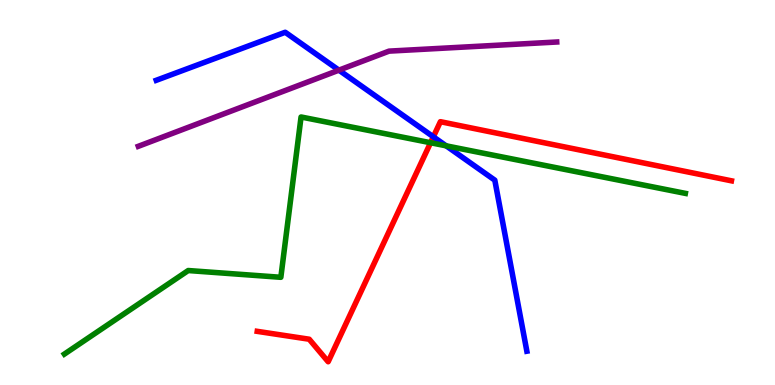[{'lines': ['blue', 'red'], 'intersections': [{'x': 5.59, 'y': 6.45}]}, {'lines': ['green', 'red'], 'intersections': [{'x': 5.56, 'y': 6.29}]}, {'lines': ['purple', 'red'], 'intersections': []}, {'lines': ['blue', 'green'], 'intersections': [{'x': 5.76, 'y': 6.21}]}, {'lines': ['blue', 'purple'], 'intersections': [{'x': 4.37, 'y': 8.18}]}, {'lines': ['green', 'purple'], 'intersections': []}]